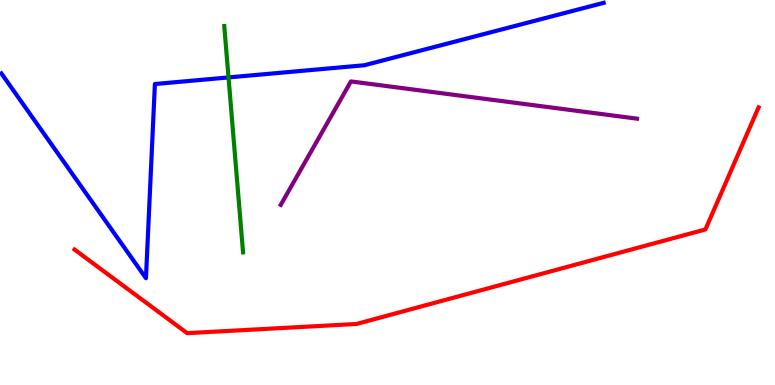[{'lines': ['blue', 'red'], 'intersections': []}, {'lines': ['green', 'red'], 'intersections': []}, {'lines': ['purple', 'red'], 'intersections': []}, {'lines': ['blue', 'green'], 'intersections': [{'x': 2.95, 'y': 7.99}]}, {'lines': ['blue', 'purple'], 'intersections': []}, {'lines': ['green', 'purple'], 'intersections': []}]